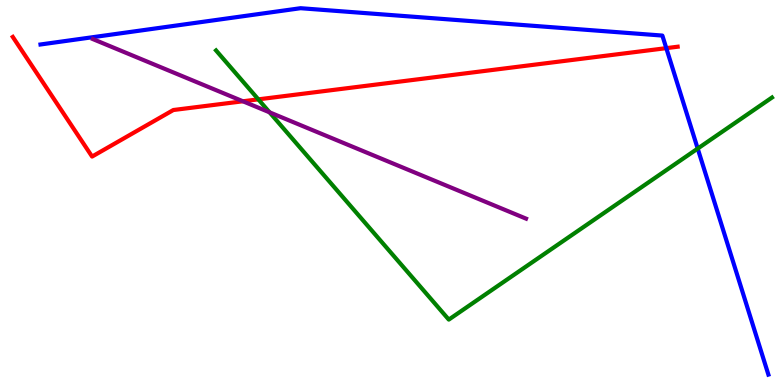[{'lines': ['blue', 'red'], 'intersections': [{'x': 8.6, 'y': 8.75}]}, {'lines': ['green', 'red'], 'intersections': [{'x': 3.33, 'y': 7.42}]}, {'lines': ['purple', 'red'], 'intersections': [{'x': 3.13, 'y': 7.37}]}, {'lines': ['blue', 'green'], 'intersections': [{'x': 9.0, 'y': 6.14}]}, {'lines': ['blue', 'purple'], 'intersections': []}, {'lines': ['green', 'purple'], 'intersections': [{'x': 3.48, 'y': 7.08}]}]